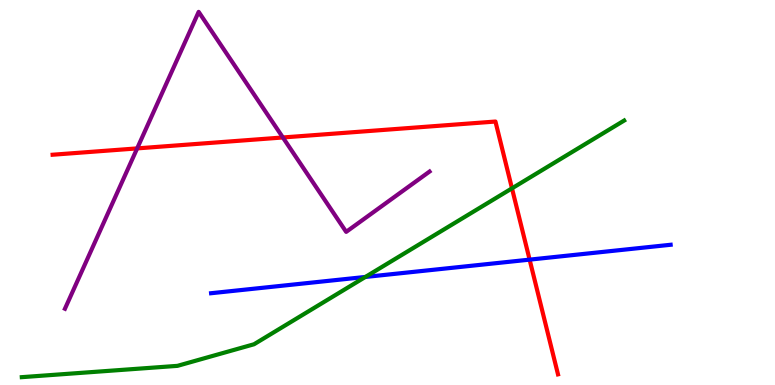[{'lines': ['blue', 'red'], 'intersections': [{'x': 6.83, 'y': 3.26}]}, {'lines': ['green', 'red'], 'intersections': [{'x': 6.61, 'y': 5.11}]}, {'lines': ['purple', 'red'], 'intersections': [{'x': 1.77, 'y': 6.15}, {'x': 3.65, 'y': 6.43}]}, {'lines': ['blue', 'green'], 'intersections': [{'x': 4.71, 'y': 2.81}]}, {'lines': ['blue', 'purple'], 'intersections': []}, {'lines': ['green', 'purple'], 'intersections': []}]